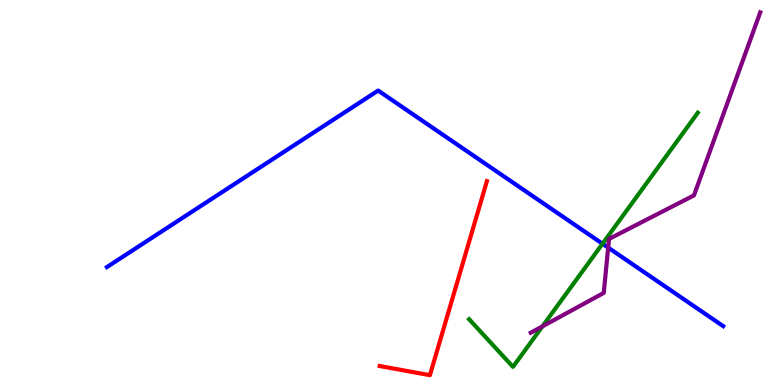[{'lines': ['blue', 'red'], 'intersections': []}, {'lines': ['green', 'red'], 'intersections': []}, {'lines': ['purple', 'red'], 'intersections': []}, {'lines': ['blue', 'green'], 'intersections': [{'x': 7.77, 'y': 3.67}]}, {'lines': ['blue', 'purple'], 'intersections': [{'x': 7.85, 'y': 3.57}]}, {'lines': ['green', 'purple'], 'intersections': [{'x': 7.0, 'y': 1.52}]}]